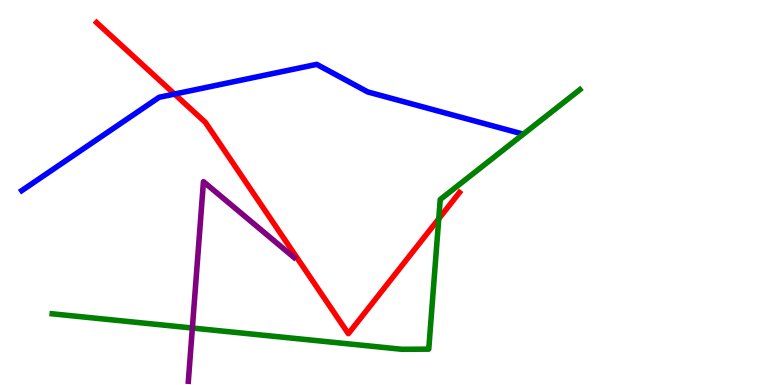[{'lines': ['blue', 'red'], 'intersections': [{'x': 2.25, 'y': 7.56}]}, {'lines': ['green', 'red'], 'intersections': [{'x': 5.66, 'y': 4.32}]}, {'lines': ['purple', 'red'], 'intersections': []}, {'lines': ['blue', 'green'], 'intersections': []}, {'lines': ['blue', 'purple'], 'intersections': []}, {'lines': ['green', 'purple'], 'intersections': [{'x': 2.48, 'y': 1.48}]}]